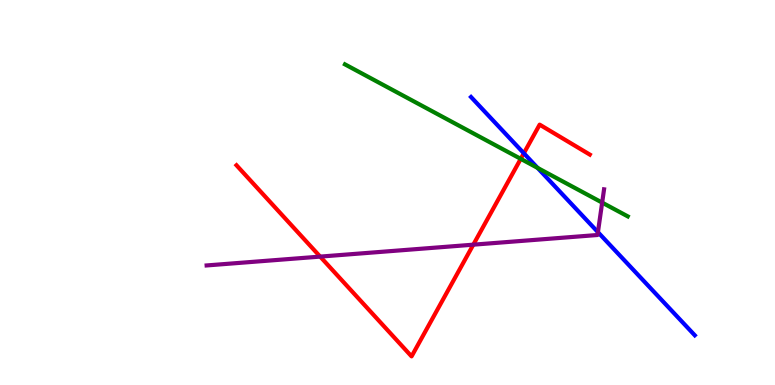[{'lines': ['blue', 'red'], 'intersections': [{'x': 6.76, 'y': 6.02}]}, {'lines': ['green', 'red'], 'intersections': [{'x': 6.72, 'y': 5.87}]}, {'lines': ['purple', 'red'], 'intersections': [{'x': 4.13, 'y': 3.33}, {'x': 6.11, 'y': 3.64}]}, {'lines': ['blue', 'green'], 'intersections': [{'x': 6.94, 'y': 5.64}]}, {'lines': ['blue', 'purple'], 'intersections': [{'x': 7.72, 'y': 3.97}]}, {'lines': ['green', 'purple'], 'intersections': [{'x': 7.77, 'y': 4.74}]}]